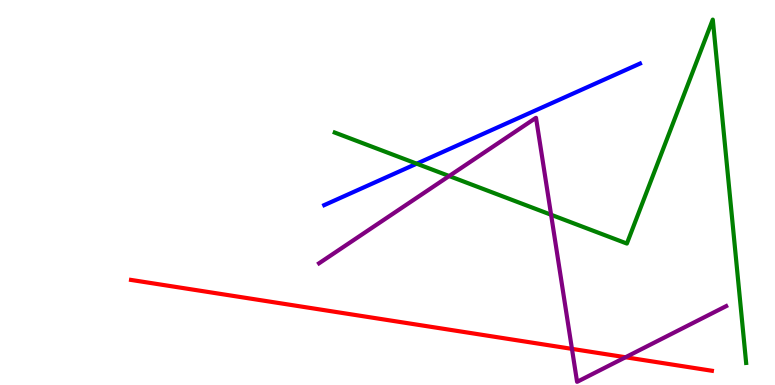[{'lines': ['blue', 'red'], 'intersections': []}, {'lines': ['green', 'red'], 'intersections': []}, {'lines': ['purple', 'red'], 'intersections': [{'x': 7.38, 'y': 0.938}, {'x': 8.07, 'y': 0.721}]}, {'lines': ['blue', 'green'], 'intersections': [{'x': 5.38, 'y': 5.75}]}, {'lines': ['blue', 'purple'], 'intersections': []}, {'lines': ['green', 'purple'], 'intersections': [{'x': 5.8, 'y': 5.43}, {'x': 7.11, 'y': 4.42}]}]